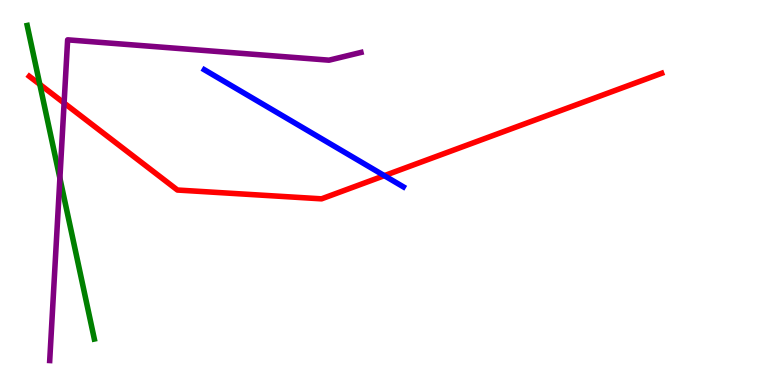[{'lines': ['blue', 'red'], 'intersections': [{'x': 4.96, 'y': 5.44}]}, {'lines': ['green', 'red'], 'intersections': [{'x': 0.514, 'y': 7.81}]}, {'lines': ['purple', 'red'], 'intersections': [{'x': 0.827, 'y': 7.32}]}, {'lines': ['blue', 'green'], 'intersections': []}, {'lines': ['blue', 'purple'], 'intersections': []}, {'lines': ['green', 'purple'], 'intersections': [{'x': 0.773, 'y': 5.37}]}]